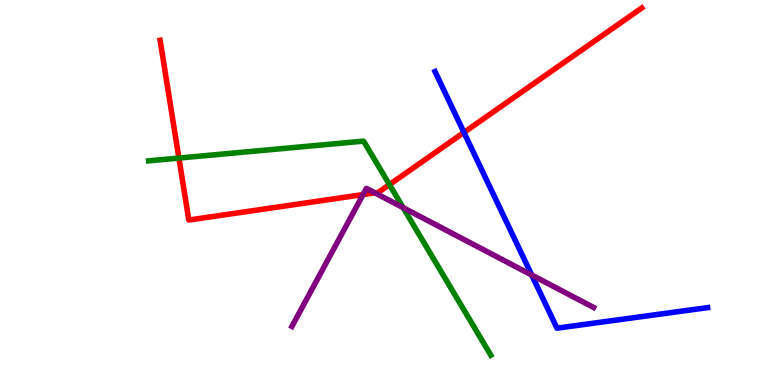[{'lines': ['blue', 'red'], 'intersections': [{'x': 5.99, 'y': 6.56}]}, {'lines': ['green', 'red'], 'intersections': [{'x': 2.31, 'y': 5.89}, {'x': 5.03, 'y': 5.21}]}, {'lines': ['purple', 'red'], 'intersections': [{'x': 4.68, 'y': 4.95}, {'x': 4.84, 'y': 4.99}]}, {'lines': ['blue', 'green'], 'intersections': []}, {'lines': ['blue', 'purple'], 'intersections': [{'x': 6.86, 'y': 2.86}]}, {'lines': ['green', 'purple'], 'intersections': [{'x': 5.2, 'y': 4.61}]}]